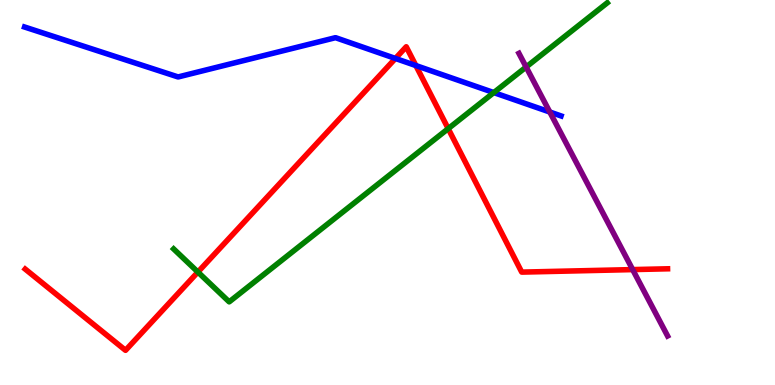[{'lines': ['blue', 'red'], 'intersections': [{'x': 5.1, 'y': 8.48}, {'x': 5.37, 'y': 8.3}]}, {'lines': ['green', 'red'], 'intersections': [{'x': 2.55, 'y': 2.93}, {'x': 5.78, 'y': 6.66}]}, {'lines': ['purple', 'red'], 'intersections': [{'x': 8.16, 'y': 3.0}]}, {'lines': ['blue', 'green'], 'intersections': [{'x': 6.37, 'y': 7.6}]}, {'lines': ['blue', 'purple'], 'intersections': [{'x': 7.09, 'y': 7.09}]}, {'lines': ['green', 'purple'], 'intersections': [{'x': 6.79, 'y': 8.26}]}]